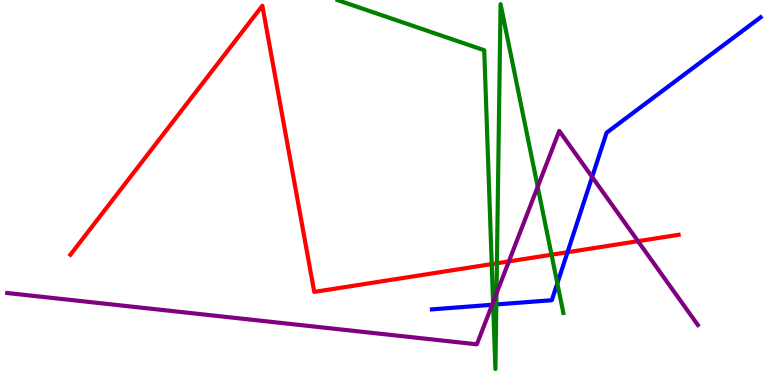[{'lines': ['blue', 'red'], 'intersections': [{'x': 7.32, 'y': 3.45}]}, {'lines': ['green', 'red'], 'intersections': [{'x': 6.34, 'y': 3.14}, {'x': 6.41, 'y': 3.16}, {'x': 7.12, 'y': 3.38}]}, {'lines': ['purple', 'red'], 'intersections': [{'x': 6.57, 'y': 3.21}, {'x': 8.23, 'y': 3.74}]}, {'lines': ['blue', 'green'], 'intersections': [{'x': 6.36, 'y': 2.09}, {'x': 6.4, 'y': 2.09}, {'x': 7.19, 'y': 2.64}]}, {'lines': ['blue', 'purple'], 'intersections': [{'x': 6.35, 'y': 2.08}, {'x': 7.64, 'y': 5.4}]}, {'lines': ['green', 'purple'], 'intersections': [{'x': 6.36, 'y': 2.15}, {'x': 6.41, 'y': 2.38}, {'x': 6.94, 'y': 5.15}]}]